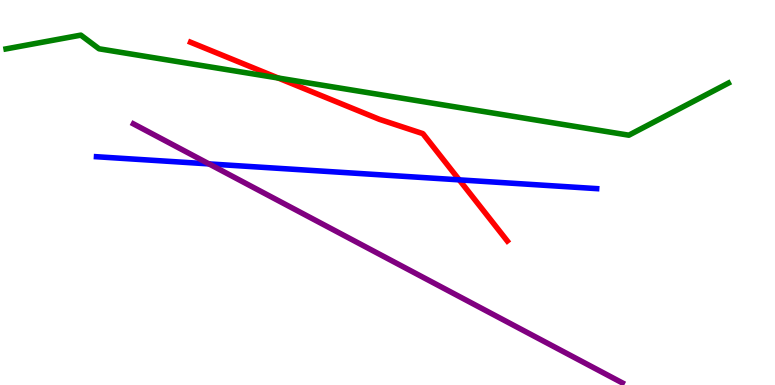[{'lines': ['blue', 'red'], 'intersections': [{'x': 5.93, 'y': 5.33}]}, {'lines': ['green', 'red'], 'intersections': [{'x': 3.59, 'y': 7.97}]}, {'lines': ['purple', 'red'], 'intersections': []}, {'lines': ['blue', 'green'], 'intersections': []}, {'lines': ['blue', 'purple'], 'intersections': [{'x': 2.7, 'y': 5.74}]}, {'lines': ['green', 'purple'], 'intersections': []}]